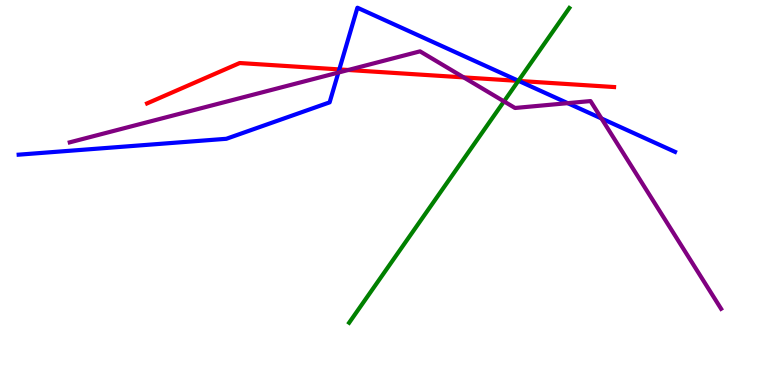[{'lines': ['blue', 'red'], 'intersections': [{'x': 4.38, 'y': 8.2}, {'x': 6.69, 'y': 7.9}]}, {'lines': ['green', 'red'], 'intersections': [{'x': 6.69, 'y': 7.9}]}, {'lines': ['purple', 'red'], 'intersections': [{'x': 4.49, 'y': 8.18}, {'x': 5.98, 'y': 7.99}]}, {'lines': ['blue', 'green'], 'intersections': [{'x': 6.69, 'y': 7.9}]}, {'lines': ['blue', 'purple'], 'intersections': [{'x': 4.37, 'y': 8.12}, {'x': 7.33, 'y': 7.32}, {'x': 7.76, 'y': 6.92}]}, {'lines': ['green', 'purple'], 'intersections': [{'x': 6.5, 'y': 7.37}]}]